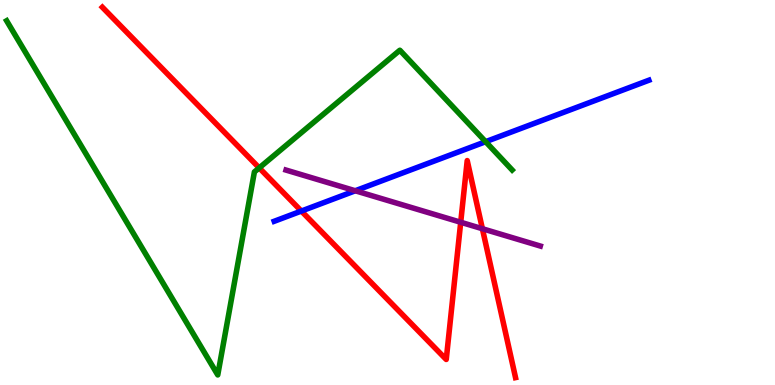[{'lines': ['blue', 'red'], 'intersections': [{'x': 3.89, 'y': 4.52}]}, {'lines': ['green', 'red'], 'intersections': [{'x': 3.34, 'y': 5.64}]}, {'lines': ['purple', 'red'], 'intersections': [{'x': 5.94, 'y': 4.23}, {'x': 6.22, 'y': 4.06}]}, {'lines': ['blue', 'green'], 'intersections': [{'x': 6.27, 'y': 6.32}]}, {'lines': ['blue', 'purple'], 'intersections': [{'x': 4.58, 'y': 5.05}]}, {'lines': ['green', 'purple'], 'intersections': []}]